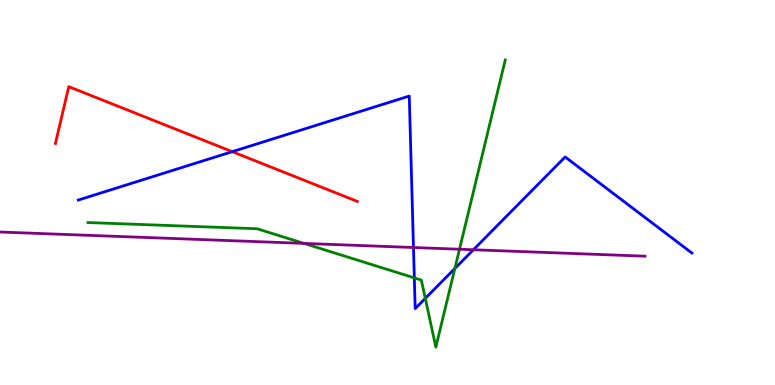[{'lines': ['blue', 'red'], 'intersections': [{'x': 3.0, 'y': 6.06}]}, {'lines': ['green', 'red'], 'intersections': []}, {'lines': ['purple', 'red'], 'intersections': []}, {'lines': ['blue', 'green'], 'intersections': [{'x': 5.35, 'y': 2.78}, {'x': 5.49, 'y': 2.25}, {'x': 5.87, 'y': 3.03}]}, {'lines': ['blue', 'purple'], 'intersections': [{'x': 5.34, 'y': 3.57}, {'x': 6.11, 'y': 3.51}]}, {'lines': ['green', 'purple'], 'intersections': [{'x': 3.92, 'y': 3.68}, {'x': 5.93, 'y': 3.53}]}]